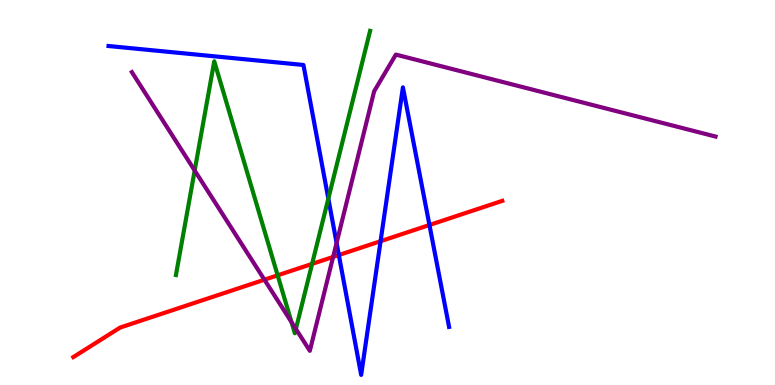[{'lines': ['blue', 'red'], 'intersections': [{'x': 4.37, 'y': 3.38}, {'x': 4.91, 'y': 3.74}, {'x': 5.54, 'y': 4.16}]}, {'lines': ['green', 'red'], 'intersections': [{'x': 3.58, 'y': 2.85}, {'x': 4.03, 'y': 3.15}]}, {'lines': ['purple', 'red'], 'intersections': [{'x': 3.41, 'y': 2.73}, {'x': 4.3, 'y': 3.33}]}, {'lines': ['blue', 'green'], 'intersections': [{'x': 4.24, 'y': 4.84}]}, {'lines': ['blue', 'purple'], 'intersections': [{'x': 4.34, 'y': 3.69}]}, {'lines': ['green', 'purple'], 'intersections': [{'x': 2.51, 'y': 5.57}, {'x': 3.76, 'y': 1.63}, {'x': 3.82, 'y': 1.45}]}]